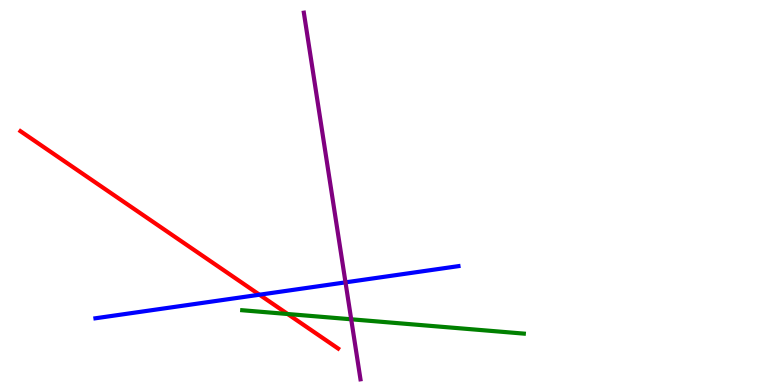[{'lines': ['blue', 'red'], 'intersections': [{'x': 3.35, 'y': 2.34}]}, {'lines': ['green', 'red'], 'intersections': [{'x': 3.71, 'y': 1.84}]}, {'lines': ['purple', 'red'], 'intersections': []}, {'lines': ['blue', 'green'], 'intersections': []}, {'lines': ['blue', 'purple'], 'intersections': [{'x': 4.46, 'y': 2.67}]}, {'lines': ['green', 'purple'], 'intersections': [{'x': 4.53, 'y': 1.71}]}]